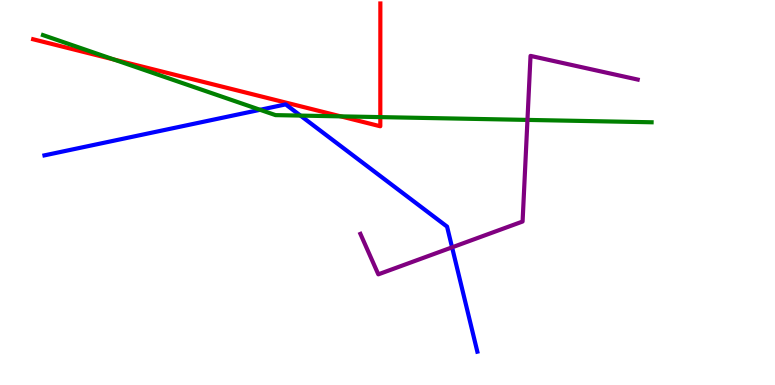[{'lines': ['blue', 'red'], 'intersections': []}, {'lines': ['green', 'red'], 'intersections': [{'x': 1.47, 'y': 8.45}, {'x': 4.4, 'y': 6.98}, {'x': 4.91, 'y': 6.96}]}, {'lines': ['purple', 'red'], 'intersections': []}, {'lines': ['blue', 'green'], 'intersections': [{'x': 3.36, 'y': 7.15}, {'x': 3.88, 'y': 7.0}]}, {'lines': ['blue', 'purple'], 'intersections': [{'x': 5.83, 'y': 3.58}]}, {'lines': ['green', 'purple'], 'intersections': [{'x': 6.81, 'y': 6.89}]}]